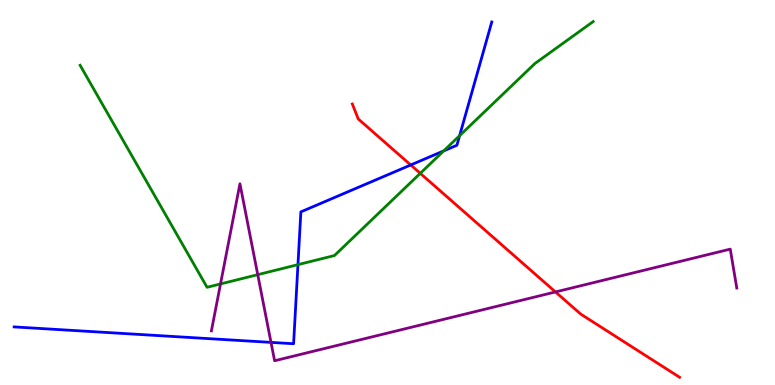[{'lines': ['blue', 'red'], 'intersections': [{'x': 5.3, 'y': 5.71}]}, {'lines': ['green', 'red'], 'intersections': [{'x': 5.42, 'y': 5.5}]}, {'lines': ['purple', 'red'], 'intersections': [{'x': 7.17, 'y': 2.42}]}, {'lines': ['blue', 'green'], 'intersections': [{'x': 3.84, 'y': 3.13}, {'x': 5.73, 'y': 6.08}, {'x': 5.93, 'y': 6.48}]}, {'lines': ['blue', 'purple'], 'intersections': [{'x': 3.5, 'y': 1.11}]}, {'lines': ['green', 'purple'], 'intersections': [{'x': 2.85, 'y': 2.62}, {'x': 3.33, 'y': 2.87}]}]